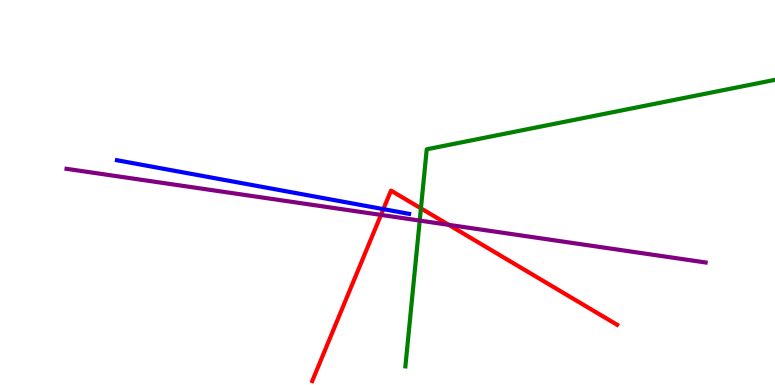[{'lines': ['blue', 'red'], 'intersections': [{'x': 4.95, 'y': 4.57}]}, {'lines': ['green', 'red'], 'intersections': [{'x': 5.43, 'y': 4.59}]}, {'lines': ['purple', 'red'], 'intersections': [{'x': 4.92, 'y': 4.42}, {'x': 5.79, 'y': 4.16}]}, {'lines': ['blue', 'green'], 'intersections': []}, {'lines': ['blue', 'purple'], 'intersections': []}, {'lines': ['green', 'purple'], 'intersections': [{'x': 5.42, 'y': 4.27}]}]